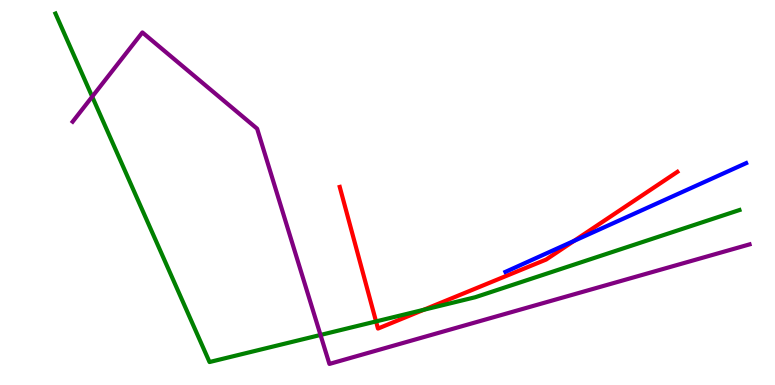[{'lines': ['blue', 'red'], 'intersections': [{'x': 7.41, 'y': 3.74}]}, {'lines': ['green', 'red'], 'intersections': [{'x': 4.85, 'y': 1.65}, {'x': 5.47, 'y': 1.95}]}, {'lines': ['purple', 'red'], 'intersections': []}, {'lines': ['blue', 'green'], 'intersections': []}, {'lines': ['blue', 'purple'], 'intersections': []}, {'lines': ['green', 'purple'], 'intersections': [{'x': 1.19, 'y': 7.49}, {'x': 4.14, 'y': 1.3}]}]